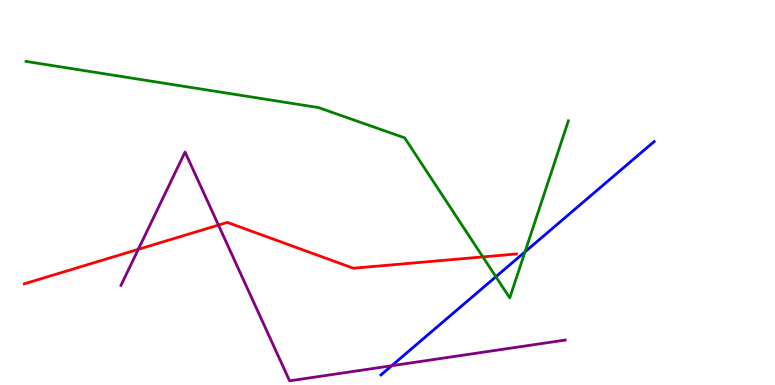[{'lines': ['blue', 'red'], 'intersections': []}, {'lines': ['green', 'red'], 'intersections': [{'x': 6.23, 'y': 3.33}]}, {'lines': ['purple', 'red'], 'intersections': [{'x': 1.78, 'y': 3.52}, {'x': 2.82, 'y': 4.15}]}, {'lines': ['blue', 'green'], 'intersections': [{'x': 6.4, 'y': 2.81}, {'x': 6.77, 'y': 3.46}]}, {'lines': ['blue', 'purple'], 'intersections': [{'x': 5.05, 'y': 0.5}]}, {'lines': ['green', 'purple'], 'intersections': []}]